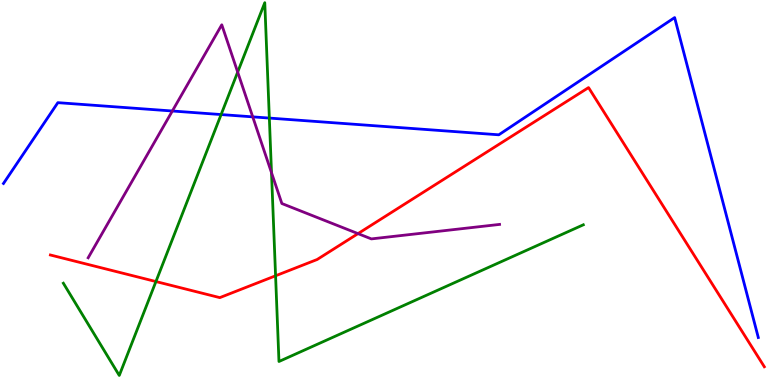[{'lines': ['blue', 'red'], 'intersections': []}, {'lines': ['green', 'red'], 'intersections': [{'x': 2.01, 'y': 2.69}, {'x': 3.56, 'y': 2.84}]}, {'lines': ['purple', 'red'], 'intersections': [{'x': 4.62, 'y': 3.93}]}, {'lines': ['blue', 'green'], 'intersections': [{'x': 2.85, 'y': 7.02}, {'x': 3.48, 'y': 6.93}]}, {'lines': ['blue', 'purple'], 'intersections': [{'x': 2.22, 'y': 7.12}, {'x': 3.26, 'y': 6.96}]}, {'lines': ['green', 'purple'], 'intersections': [{'x': 3.07, 'y': 8.13}, {'x': 3.5, 'y': 5.51}]}]